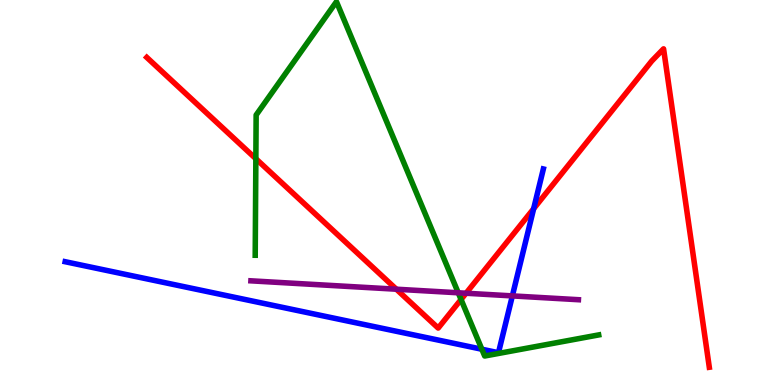[{'lines': ['blue', 'red'], 'intersections': [{'x': 6.89, 'y': 4.58}]}, {'lines': ['green', 'red'], 'intersections': [{'x': 3.3, 'y': 5.88}, {'x': 5.95, 'y': 2.22}]}, {'lines': ['purple', 'red'], 'intersections': [{'x': 5.11, 'y': 2.49}, {'x': 6.01, 'y': 2.38}]}, {'lines': ['blue', 'green'], 'intersections': [{'x': 6.22, 'y': 0.929}]}, {'lines': ['blue', 'purple'], 'intersections': [{'x': 6.61, 'y': 2.31}]}, {'lines': ['green', 'purple'], 'intersections': [{'x': 5.91, 'y': 2.4}]}]